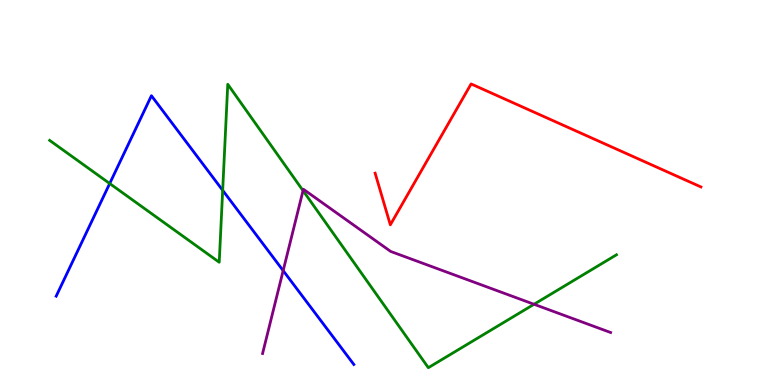[{'lines': ['blue', 'red'], 'intersections': []}, {'lines': ['green', 'red'], 'intersections': []}, {'lines': ['purple', 'red'], 'intersections': []}, {'lines': ['blue', 'green'], 'intersections': [{'x': 1.42, 'y': 5.23}, {'x': 2.87, 'y': 5.06}]}, {'lines': ['blue', 'purple'], 'intersections': [{'x': 3.65, 'y': 2.97}]}, {'lines': ['green', 'purple'], 'intersections': [{'x': 3.91, 'y': 5.05}, {'x': 6.89, 'y': 2.1}]}]